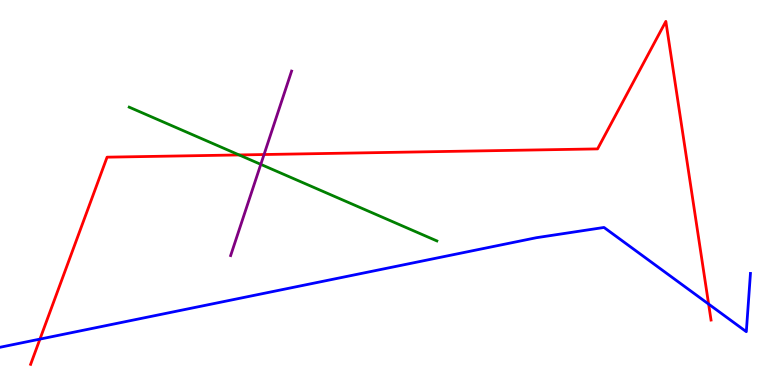[{'lines': ['blue', 'red'], 'intersections': [{'x': 0.515, 'y': 1.19}, {'x': 9.14, 'y': 2.1}]}, {'lines': ['green', 'red'], 'intersections': [{'x': 3.09, 'y': 5.98}]}, {'lines': ['purple', 'red'], 'intersections': [{'x': 3.41, 'y': 5.99}]}, {'lines': ['blue', 'green'], 'intersections': []}, {'lines': ['blue', 'purple'], 'intersections': []}, {'lines': ['green', 'purple'], 'intersections': [{'x': 3.36, 'y': 5.73}]}]